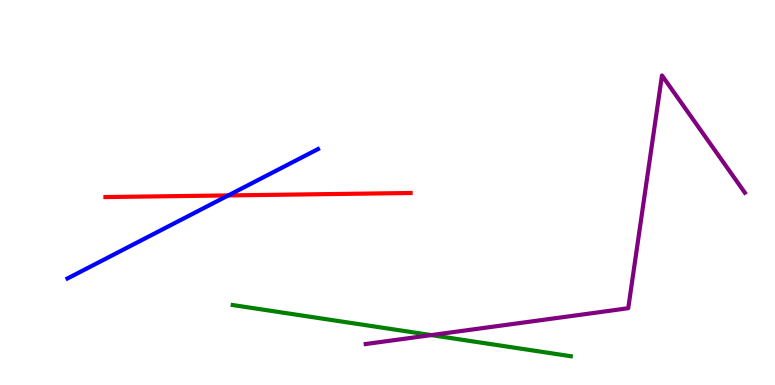[{'lines': ['blue', 'red'], 'intersections': [{'x': 2.95, 'y': 4.92}]}, {'lines': ['green', 'red'], 'intersections': []}, {'lines': ['purple', 'red'], 'intersections': []}, {'lines': ['blue', 'green'], 'intersections': []}, {'lines': ['blue', 'purple'], 'intersections': []}, {'lines': ['green', 'purple'], 'intersections': [{'x': 5.56, 'y': 1.3}]}]